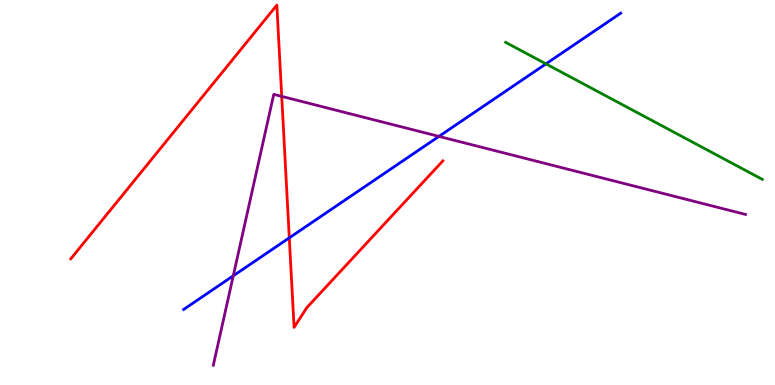[{'lines': ['blue', 'red'], 'intersections': [{'x': 3.73, 'y': 3.82}]}, {'lines': ['green', 'red'], 'intersections': []}, {'lines': ['purple', 'red'], 'intersections': [{'x': 3.64, 'y': 7.5}]}, {'lines': ['blue', 'green'], 'intersections': [{'x': 7.04, 'y': 8.34}]}, {'lines': ['blue', 'purple'], 'intersections': [{'x': 3.01, 'y': 2.84}, {'x': 5.66, 'y': 6.46}]}, {'lines': ['green', 'purple'], 'intersections': []}]